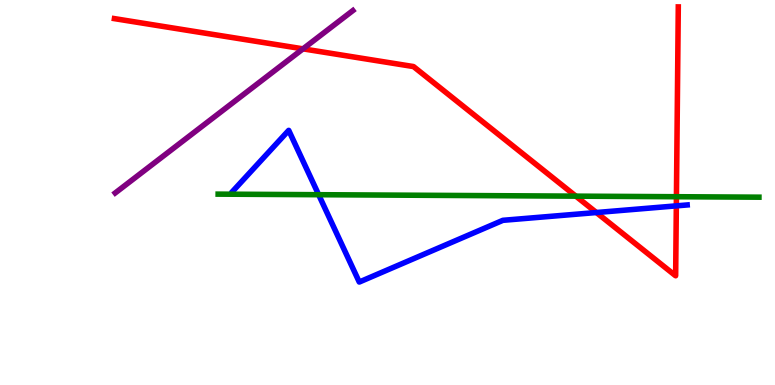[{'lines': ['blue', 'red'], 'intersections': [{'x': 7.7, 'y': 4.48}, {'x': 8.73, 'y': 4.65}]}, {'lines': ['green', 'red'], 'intersections': [{'x': 7.43, 'y': 4.91}, {'x': 8.73, 'y': 4.89}]}, {'lines': ['purple', 'red'], 'intersections': [{'x': 3.91, 'y': 8.73}]}, {'lines': ['blue', 'green'], 'intersections': [{'x': 4.11, 'y': 4.94}]}, {'lines': ['blue', 'purple'], 'intersections': []}, {'lines': ['green', 'purple'], 'intersections': []}]